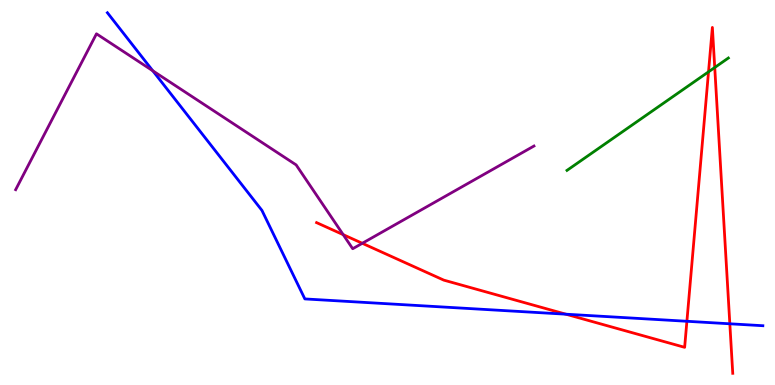[{'lines': ['blue', 'red'], 'intersections': [{'x': 7.3, 'y': 1.84}, {'x': 8.86, 'y': 1.66}, {'x': 9.42, 'y': 1.59}]}, {'lines': ['green', 'red'], 'intersections': [{'x': 9.14, 'y': 8.13}, {'x': 9.22, 'y': 8.25}]}, {'lines': ['purple', 'red'], 'intersections': [{'x': 4.43, 'y': 3.9}, {'x': 4.67, 'y': 3.68}]}, {'lines': ['blue', 'green'], 'intersections': []}, {'lines': ['blue', 'purple'], 'intersections': [{'x': 1.97, 'y': 8.16}]}, {'lines': ['green', 'purple'], 'intersections': []}]